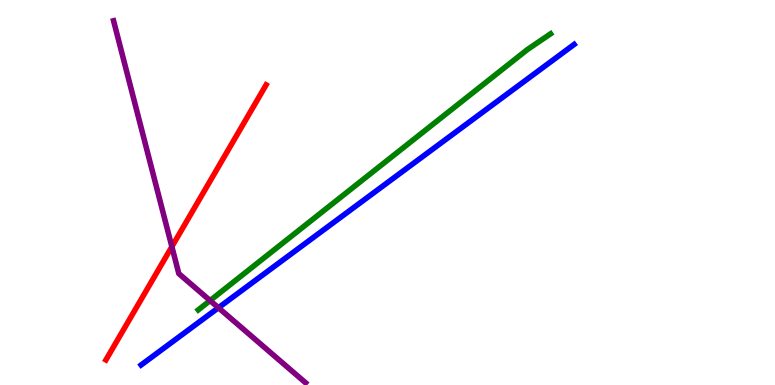[{'lines': ['blue', 'red'], 'intersections': []}, {'lines': ['green', 'red'], 'intersections': []}, {'lines': ['purple', 'red'], 'intersections': [{'x': 2.22, 'y': 3.59}]}, {'lines': ['blue', 'green'], 'intersections': []}, {'lines': ['blue', 'purple'], 'intersections': [{'x': 2.82, 'y': 2.01}]}, {'lines': ['green', 'purple'], 'intersections': [{'x': 2.71, 'y': 2.19}]}]